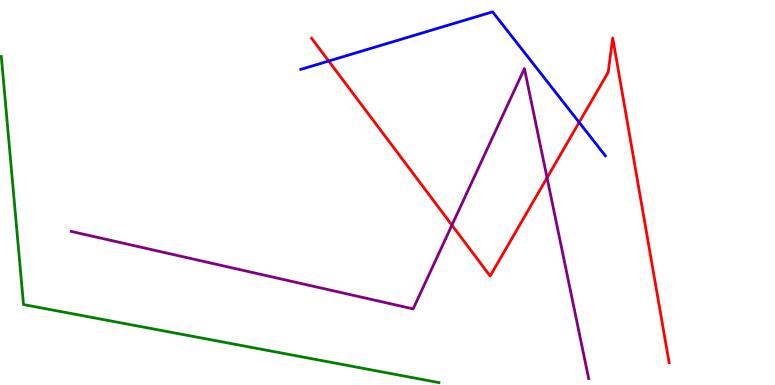[{'lines': ['blue', 'red'], 'intersections': [{'x': 4.24, 'y': 8.41}, {'x': 7.47, 'y': 6.82}]}, {'lines': ['green', 'red'], 'intersections': []}, {'lines': ['purple', 'red'], 'intersections': [{'x': 5.83, 'y': 4.15}, {'x': 7.06, 'y': 5.38}]}, {'lines': ['blue', 'green'], 'intersections': []}, {'lines': ['blue', 'purple'], 'intersections': []}, {'lines': ['green', 'purple'], 'intersections': []}]